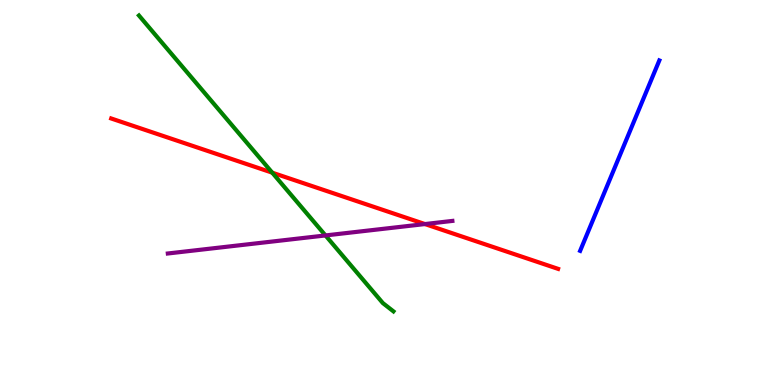[{'lines': ['blue', 'red'], 'intersections': []}, {'lines': ['green', 'red'], 'intersections': [{'x': 3.51, 'y': 5.51}]}, {'lines': ['purple', 'red'], 'intersections': [{'x': 5.48, 'y': 4.18}]}, {'lines': ['blue', 'green'], 'intersections': []}, {'lines': ['blue', 'purple'], 'intersections': []}, {'lines': ['green', 'purple'], 'intersections': [{'x': 4.2, 'y': 3.88}]}]